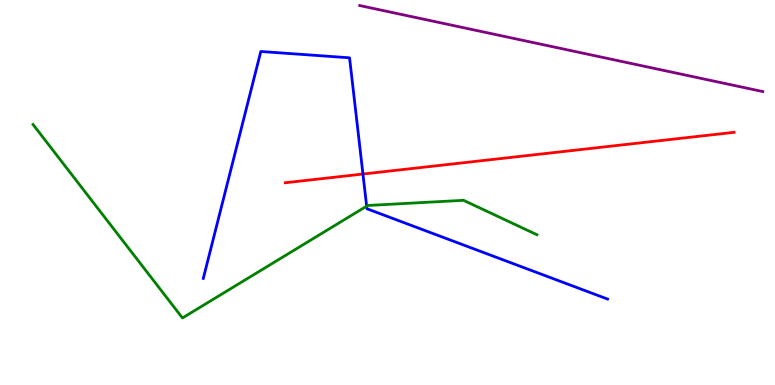[{'lines': ['blue', 'red'], 'intersections': [{'x': 4.68, 'y': 5.48}]}, {'lines': ['green', 'red'], 'intersections': []}, {'lines': ['purple', 'red'], 'intersections': []}, {'lines': ['blue', 'green'], 'intersections': [{'x': 4.73, 'y': 4.65}]}, {'lines': ['blue', 'purple'], 'intersections': []}, {'lines': ['green', 'purple'], 'intersections': []}]